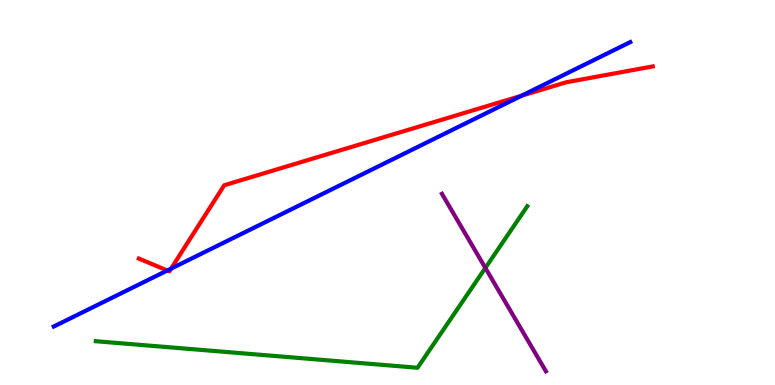[{'lines': ['blue', 'red'], 'intersections': [{'x': 2.16, 'y': 2.97}, {'x': 2.21, 'y': 3.02}, {'x': 6.73, 'y': 7.51}]}, {'lines': ['green', 'red'], 'intersections': []}, {'lines': ['purple', 'red'], 'intersections': []}, {'lines': ['blue', 'green'], 'intersections': []}, {'lines': ['blue', 'purple'], 'intersections': []}, {'lines': ['green', 'purple'], 'intersections': [{'x': 6.26, 'y': 3.04}]}]